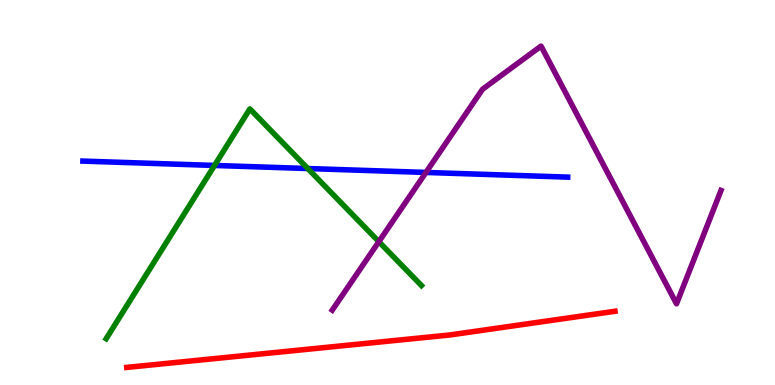[{'lines': ['blue', 'red'], 'intersections': []}, {'lines': ['green', 'red'], 'intersections': []}, {'lines': ['purple', 'red'], 'intersections': []}, {'lines': ['blue', 'green'], 'intersections': [{'x': 2.77, 'y': 5.7}, {'x': 3.97, 'y': 5.62}]}, {'lines': ['blue', 'purple'], 'intersections': [{'x': 5.5, 'y': 5.52}]}, {'lines': ['green', 'purple'], 'intersections': [{'x': 4.89, 'y': 3.72}]}]